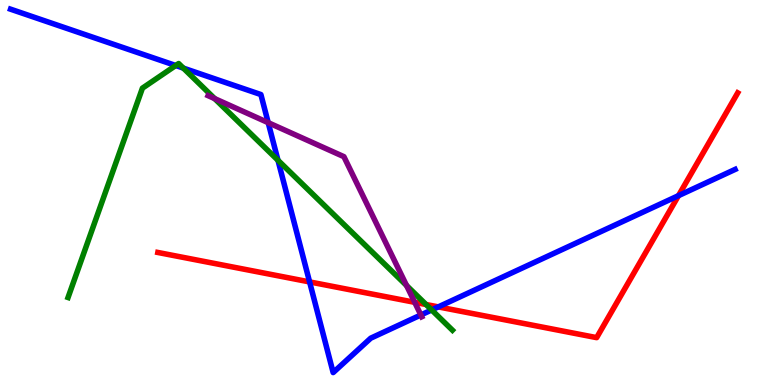[{'lines': ['blue', 'red'], 'intersections': [{'x': 3.99, 'y': 2.68}, {'x': 5.66, 'y': 2.03}, {'x': 8.75, 'y': 4.92}]}, {'lines': ['green', 'red'], 'intersections': [{'x': 5.5, 'y': 2.09}]}, {'lines': ['purple', 'red'], 'intersections': [{'x': 5.35, 'y': 2.15}]}, {'lines': ['blue', 'green'], 'intersections': [{'x': 2.27, 'y': 8.3}, {'x': 2.37, 'y': 8.23}, {'x': 3.59, 'y': 5.84}, {'x': 5.57, 'y': 1.95}]}, {'lines': ['blue', 'purple'], 'intersections': [{'x': 3.46, 'y': 6.81}, {'x': 5.43, 'y': 1.82}]}, {'lines': ['green', 'purple'], 'intersections': [{'x': 2.77, 'y': 7.44}, {'x': 5.25, 'y': 2.58}]}]